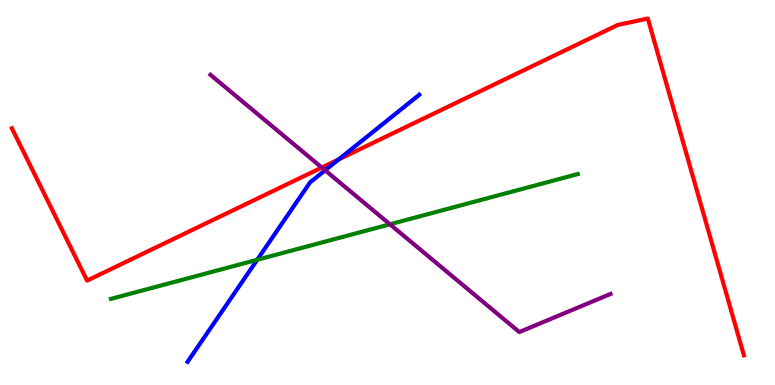[{'lines': ['blue', 'red'], 'intersections': [{'x': 4.37, 'y': 5.86}]}, {'lines': ['green', 'red'], 'intersections': []}, {'lines': ['purple', 'red'], 'intersections': [{'x': 4.15, 'y': 5.65}]}, {'lines': ['blue', 'green'], 'intersections': [{'x': 3.32, 'y': 3.25}]}, {'lines': ['blue', 'purple'], 'intersections': [{'x': 4.2, 'y': 5.58}]}, {'lines': ['green', 'purple'], 'intersections': [{'x': 5.03, 'y': 4.17}]}]